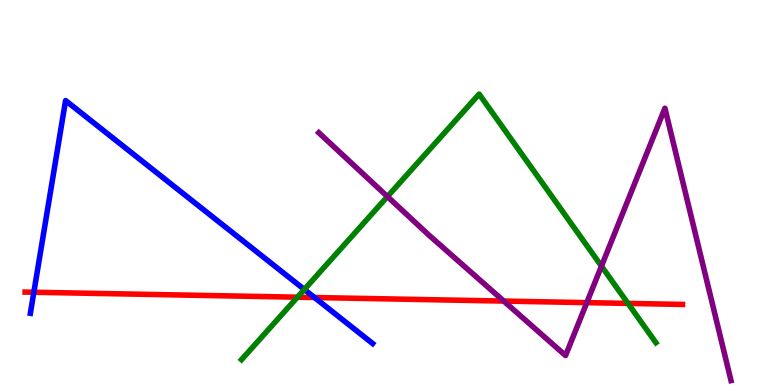[{'lines': ['blue', 'red'], 'intersections': [{'x': 0.437, 'y': 2.41}, {'x': 4.06, 'y': 2.27}]}, {'lines': ['green', 'red'], 'intersections': [{'x': 3.84, 'y': 2.28}, {'x': 8.1, 'y': 2.12}]}, {'lines': ['purple', 'red'], 'intersections': [{'x': 6.5, 'y': 2.18}, {'x': 7.57, 'y': 2.14}]}, {'lines': ['blue', 'green'], 'intersections': [{'x': 3.93, 'y': 2.48}]}, {'lines': ['blue', 'purple'], 'intersections': []}, {'lines': ['green', 'purple'], 'intersections': [{'x': 5.0, 'y': 4.89}, {'x': 7.76, 'y': 3.09}]}]